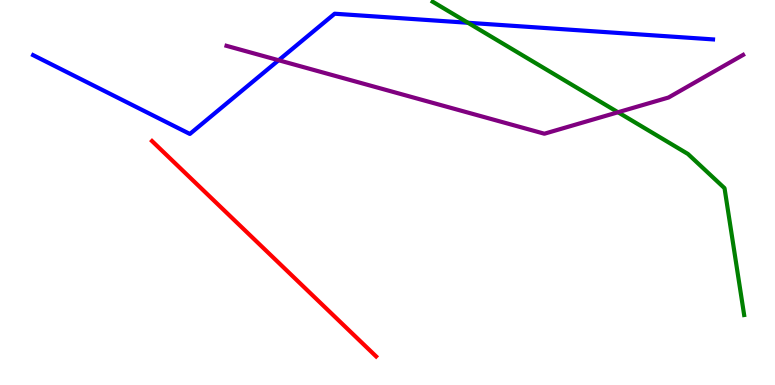[{'lines': ['blue', 'red'], 'intersections': []}, {'lines': ['green', 'red'], 'intersections': []}, {'lines': ['purple', 'red'], 'intersections': []}, {'lines': ['blue', 'green'], 'intersections': [{'x': 6.04, 'y': 9.41}]}, {'lines': ['blue', 'purple'], 'intersections': [{'x': 3.6, 'y': 8.44}]}, {'lines': ['green', 'purple'], 'intersections': [{'x': 7.97, 'y': 7.08}]}]